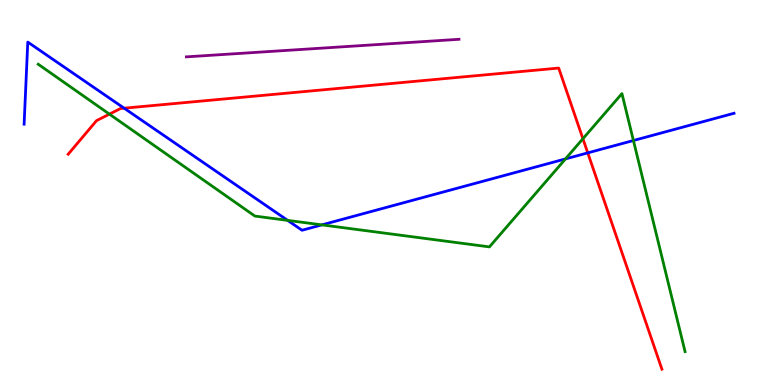[{'lines': ['blue', 'red'], 'intersections': [{'x': 1.6, 'y': 7.19}, {'x': 7.58, 'y': 6.03}]}, {'lines': ['green', 'red'], 'intersections': [{'x': 1.41, 'y': 7.04}, {'x': 7.52, 'y': 6.4}]}, {'lines': ['purple', 'red'], 'intersections': []}, {'lines': ['blue', 'green'], 'intersections': [{'x': 3.71, 'y': 4.28}, {'x': 4.15, 'y': 4.16}, {'x': 7.3, 'y': 5.87}, {'x': 8.17, 'y': 6.35}]}, {'lines': ['blue', 'purple'], 'intersections': []}, {'lines': ['green', 'purple'], 'intersections': []}]